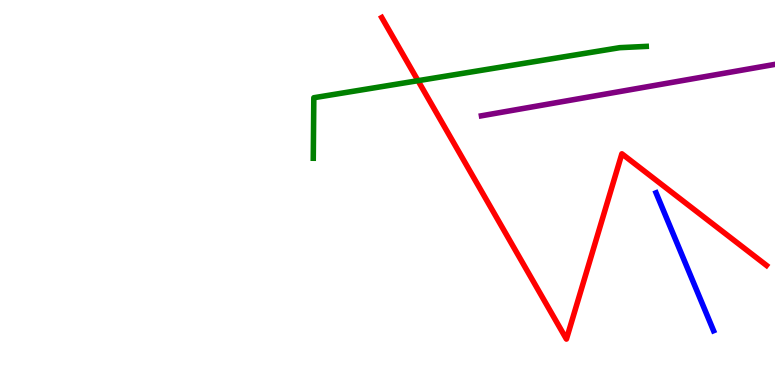[{'lines': ['blue', 'red'], 'intersections': []}, {'lines': ['green', 'red'], 'intersections': [{'x': 5.39, 'y': 7.9}]}, {'lines': ['purple', 'red'], 'intersections': []}, {'lines': ['blue', 'green'], 'intersections': []}, {'lines': ['blue', 'purple'], 'intersections': []}, {'lines': ['green', 'purple'], 'intersections': []}]